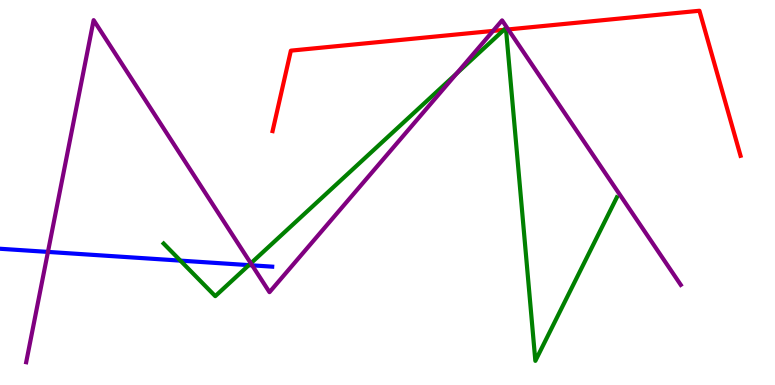[{'lines': ['blue', 'red'], 'intersections': []}, {'lines': ['green', 'red'], 'intersections': [{'x': 6.5, 'y': 9.22}, {'x': 6.53, 'y': 9.23}]}, {'lines': ['purple', 'red'], 'intersections': [{'x': 6.36, 'y': 9.2}, {'x': 6.56, 'y': 9.24}]}, {'lines': ['blue', 'green'], 'intersections': [{'x': 2.33, 'y': 3.23}, {'x': 3.21, 'y': 3.11}]}, {'lines': ['blue', 'purple'], 'intersections': [{'x': 0.619, 'y': 3.46}, {'x': 3.25, 'y': 3.11}]}, {'lines': ['green', 'purple'], 'intersections': [{'x': 3.24, 'y': 3.16}, {'x': 5.89, 'y': 8.09}]}]